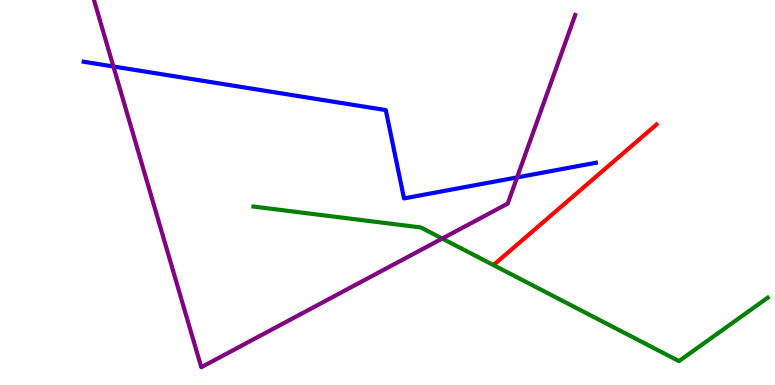[{'lines': ['blue', 'red'], 'intersections': []}, {'lines': ['green', 'red'], 'intersections': []}, {'lines': ['purple', 'red'], 'intersections': []}, {'lines': ['blue', 'green'], 'intersections': []}, {'lines': ['blue', 'purple'], 'intersections': [{'x': 1.46, 'y': 8.27}, {'x': 6.67, 'y': 5.39}]}, {'lines': ['green', 'purple'], 'intersections': [{'x': 5.71, 'y': 3.8}]}]